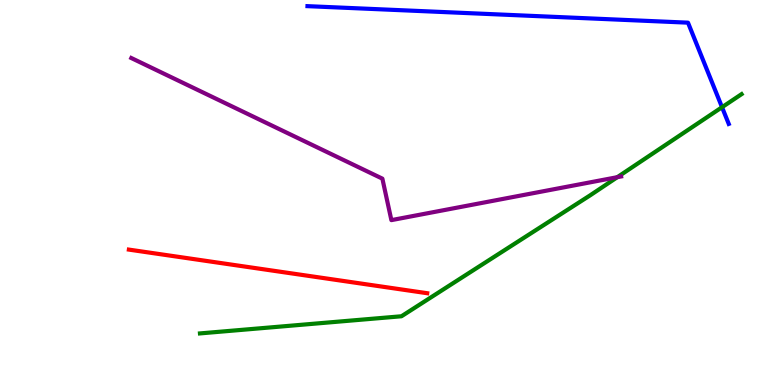[{'lines': ['blue', 'red'], 'intersections': []}, {'lines': ['green', 'red'], 'intersections': []}, {'lines': ['purple', 'red'], 'intersections': []}, {'lines': ['blue', 'green'], 'intersections': [{'x': 9.32, 'y': 7.22}]}, {'lines': ['blue', 'purple'], 'intersections': []}, {'lines': ['green', 'purple'], 'intersections': [{'x': 7.97, 'y': 5.4}]}]